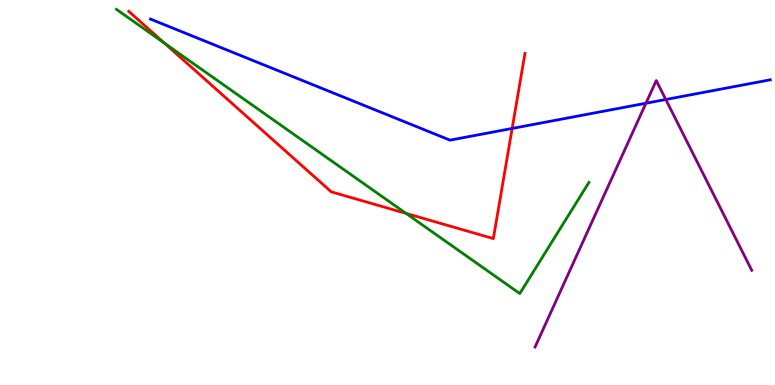[{'lines': ['blue', 'red'], 'intersections': [{'x': 6.61, 'y': 6.66}]}, {'lines': ['green', 'red'], 'intersections': [{'x': 2.12, 'y': 8.88}, {'x': 5.24, 'y': 4.46}]}, {'lines': ['purple', 'red'], 'intersections': []}, {'lines': ['blue', 'green'], 'intersections': []}, {'lines': ['blue', 'purple'], 'intersections': [{'x': 8.33, 'y': 7.32}, {'x': 8.59, 'y': 7.42}]}, {'lines': ['green', 'purple'], 'intersections': []}]